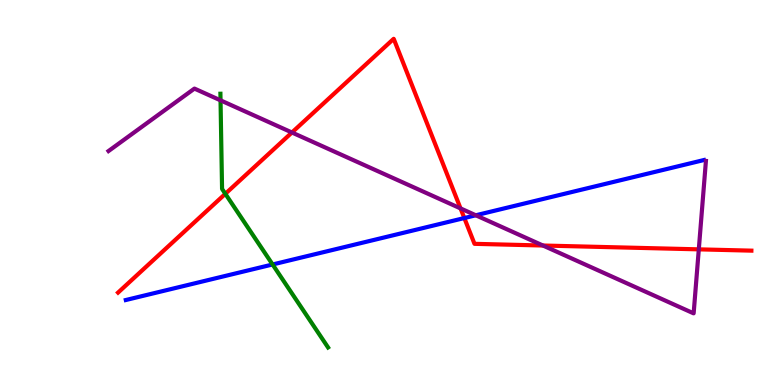[{'lines': ['blue', 'red'], 'intersections': [{'x': 5.99, 'y': 4.34}]}, {'lines': ['green', 'red'], 'intersections': [{'x': 2.91, 'y': 4.97}]}, {'lines': ['purple', 'red'], 'intersections': [{'x': 3.77, 'y': 6.56}, {'x': 5.94, 'y': 4.59}, {'x': 7.01, 'y': 3.62}, {'x': 9.02, 'y': 3.52}]}, {'lines': ['blue', 'green'], 'intersections': [{'x': 3.52, 'y': 3.13}]}, {'lines': ['blue', 'purple'], 'intersections': [{'x': 6.14, 'y': 4.41}]}, {'lines': ['green', 'purple'], 'intersections': [{'x': 2.85, 'y': 7.39}]}]